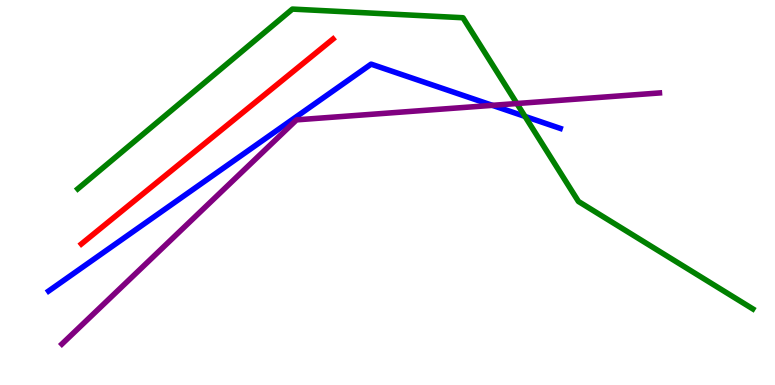[{'lines': ['blue', 'red'], 'intersections': []}, {'lines': ['green', 'red'], 'intersections': []}, {'lines': ['purple', 'red'], 'intersections': []}, {'lines': ['blue', 'green'], 'intersections': [{'x': 6.77, 'y': 6.98}]}, {'lines': ['blue', 'purple'], 'intersections': [{'x': 6.35, 'y': 7.26}]}, {'lines': ['green', 'purple'], 'intersections': [{'x': 6.67, 'y': 7.31}]}]